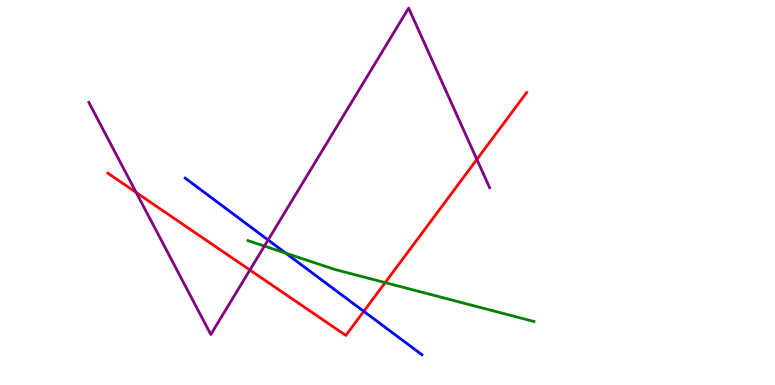[{'lines': ['blue', 'red'], 'intersections': [{'x': 4.69, 'y': 1.91}]}, {'lines': ['green', 'red'], 'intersections': [{'x': 4.97, 'y': 2.66}]}, {'lines': ['purple', 'red'], 'intersections': [{'x': 1.76, 'y': 5.0}, {'x': 3.22, 'y': 2.99}, {'x': 6.15, 'y': 5.86}]}, {'lines': ['blue', 'green'], 'intersections': [{'x': 3.69, 'y': 3.42}]}, {'lines': ['blue', 'purple'], 'intersections': [{'x': 3.46, 'y': 3.77}]}, {'lines': ['green', 'purple'], 'intersections': [{'x': 3.41, 'y': 3.61}]}]